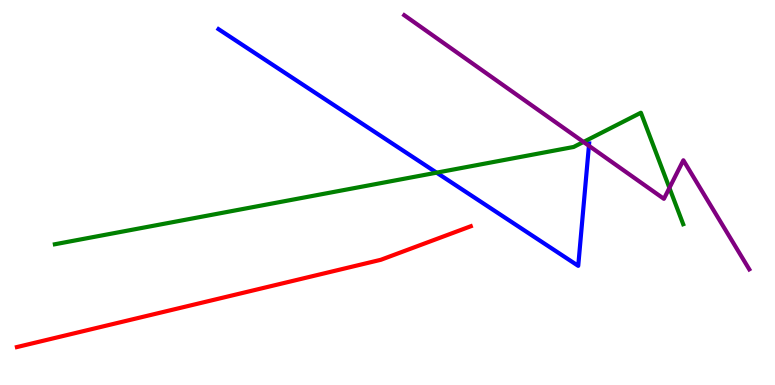[{'lines': ['blue', 'red'], 'intersections': []}, {'lines': ['green', 'red'], 'intersections': []}, {'lines': ['purple', 'red'], 'intersections': []}, {'lines': ['blue', 'green'], 'intersections': [{'x': 5.63, 'y': 5.52}]}, {'lines': ['blue', 'purple'], 'intersections': [{'x': 7.6, 'y': 6.21}]}, {'lines': ['green', 'purple'], 'intersections': [{'x': 7.53, 'y': 6.31}, {'x': 8.64, 'y': 5.12}]}]